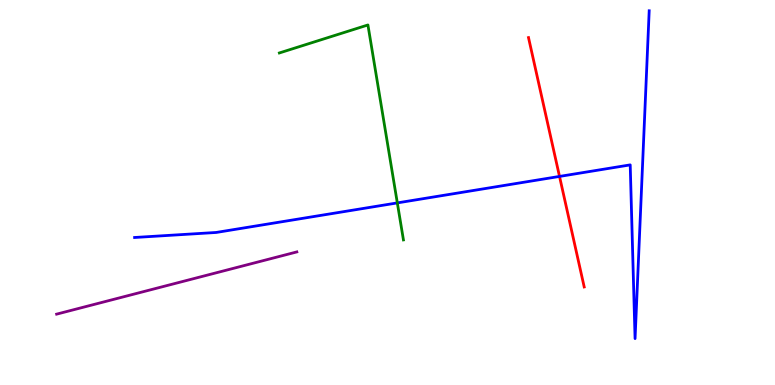[{'lines': ['blue', 'red'], 'intersections': [{'x': 7.22, 'y': 5.42}]}, {'lines': ['green', 'red'], 'intersections': []}, {'lines': ['purple', 'red'], 'intersections': []}, {'lines': ['blue', 'green'], 'intersections': [{'x': 5.13, 'y': 4.73}]}, {'lines': ['blue', 'purple'], 'intersections': []}, {'lines': ['green', 'purple'], 'intersections': []}]